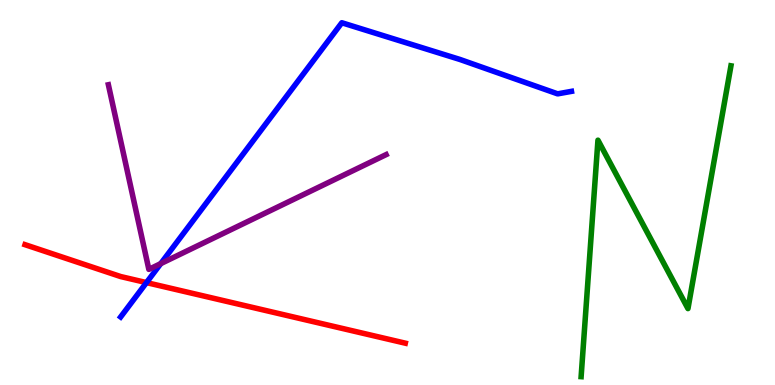[{'lines': ['blue', 'red'], 'intersections': [{'x': 1.89, 'y': 2.66}]}, {'lines': ['green', 'red'], 'intersections': []}, {'lines': ['purple', 'red'], 'intersections': []}, {'lines': ['blue', 'green'], 'intersections': []}, {'lines': ['blue', 'purple'], 'intersections': [{'x': 2.07, 'y': 3.15}]}, {'lines': ['green', 'purple'], 'intersections': []}]